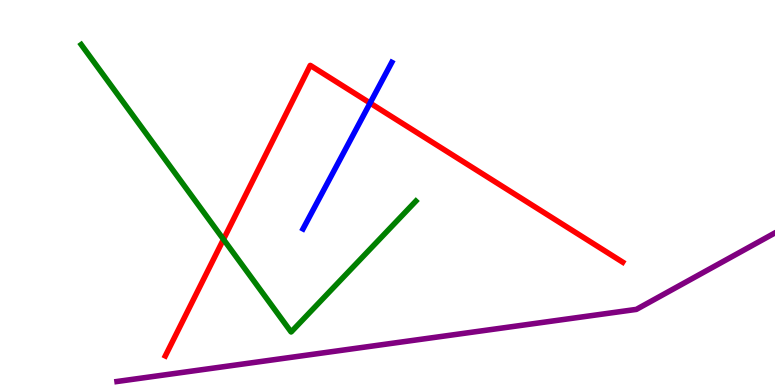[{'lines': ['blue', 'red'], 'intersections': [{'x': 4.78, 'y': 7.32}]}, {'lines': ['green', 'red'], 'intersections': [{'x': 2.88, 'y': 3.78}]}, {'lines': ['purple', 'red'], 'intersections': []}, {'lines': ['blue', 'green'], 'intersections': []}, {'lines': ['blue', 'purple'], 'intersections': []}, {'lines': ['green', 'purple'], 'intersections': []}]